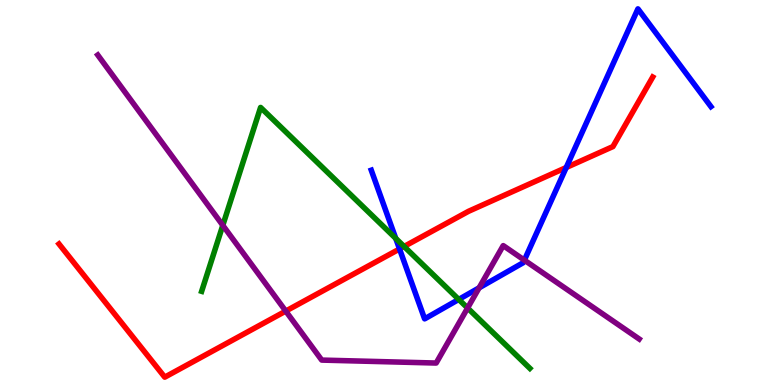[{'lines': ['blue', 'red'], 'intersections': [{'x': 5.16, 'y': 3.53}, {'x': 7.31, 'y': 5.65}]}, {'lines': ['green', 'red'], 'intersections': [{'x': 5.21, 'y': 3.6}]}, {'lines': ['purple', 'red'], 'intersections': [{'x': 3.69, 'y': 1.92}]}, {'lines': ['blue', 'green'], 'intersections': [{'x': 5.11, 'y': 3.81}, {'x': 5.92, 'y': 2.22}]}, {'lines': ['blue', 'purple'], 'intersections': [{'x': 6.18, 'y': 2.52}, {'x': 6.77, 'y': 3.24}]}, {'lines': ['green', 'purple'], 'intersections': [{'x': 2.87, 'y': 4.15}, {'x': 6.03, 'y': 2.0}]}]